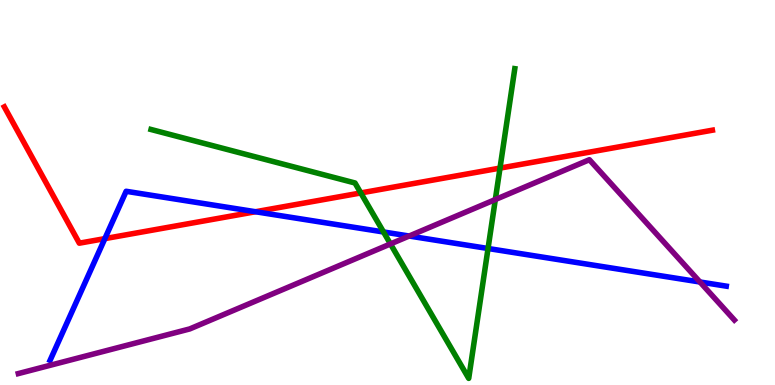[{'lines': ['blue', 'red'], 'intersections': [{'x': 1.35, 'y': 3.8}, {'x': 3.3, 'y': 4.5}]}, {'lines': ['green', 'red'], 'intersections': [{'x': 4.66, 'y': 4.99}, {'x': 6.45, 'y': 5.63}]}, {'lines': ['purple', 'red'], 'intersections': []}, {'lines': ['blue', 'green'], 'intersections': [{'x': 4.95, 'y': 3.97}, {'x': 6.3, 'y': 3.55}]}, {'lines': ['blue', 'purple'], 'intersections': [{'x': 5.28, 'y': 3.87}, {'x': 9.03, 'y': 2.68}]}, {'lines': ['green', 'purple'], 'intersections': [{'x': 5.04, 'y': 3.66}, {'x': 6.39, 'y': 4.82}]}]